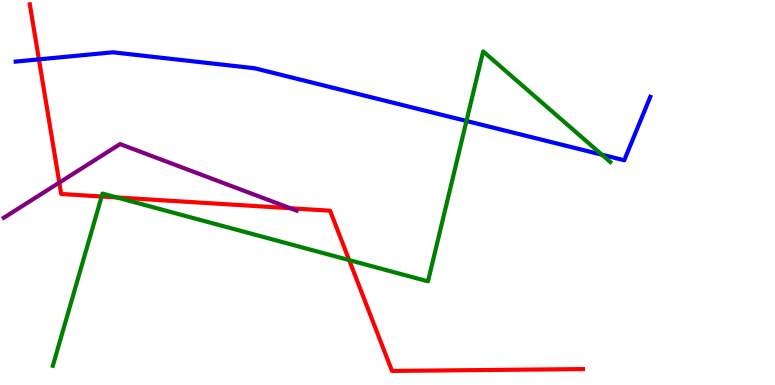[{'lines': ['blue', 'red'], 'intersections': [{'x': 0.502, 'y': 8.46}]}, {'lines': ['green', 'red'], 'intersections': [{'x': 1.31, 'y': 4.9}, {'x': 1.51, 'y': 4.87}, {'x': 4.51, 'y': 3.24}]}, {'lines': ['purple', 'red'], 'intersections': [{'x': 0.765, 'y': 5.26}, {'x': 3.75, 'y': 4.59}]}, {'lines': ['blue', 'green'], 'intersections': [{'x': 6.02, 'y': 6.86}, {'x': 7.77, 'y': 5.98}]}, {'lines': ['blue', 'purple'], 'intersections': []}, {'lines': ['green', 'purple'], 'intersections': []}]